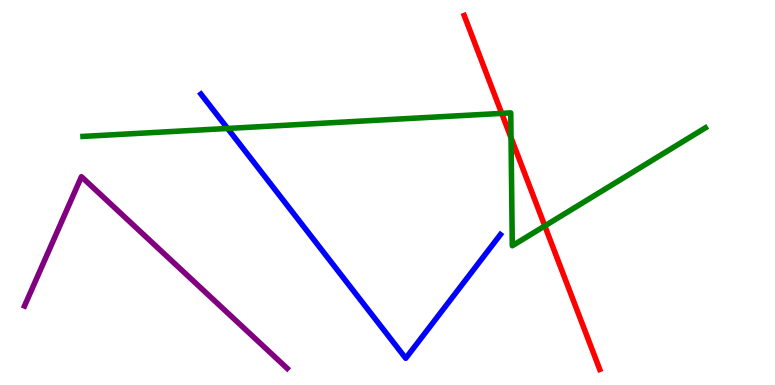[{'lines': ['blue', 'red'], 'intersections': []}, {'lines': ['green', 'red'], 'intersections': [{'x': 6.47, 'y': 7.06}, {'x': 6.59, 'y': 6.42}, {'x': 7.03, 'y': 4.13}]}, {'lines': ['purple', 'red'], 'intersections': []}, {'lines': ['blue', 'green'], 'intersections': [{'x': 2.94, 'y': 6.66}]}, {'lines': ['blue', 'purple'], 'intersections': []}, {'lines': ['green', 'purple'], 'intersections': []}]